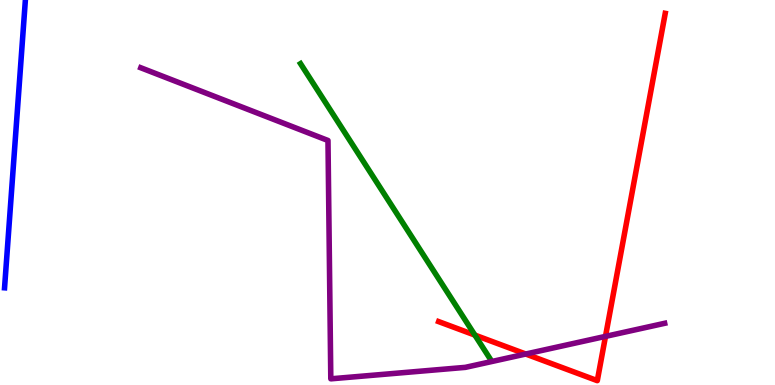[{'lines': ['blue', 'red'], 'intersections': []}, {'lines': ['green', 'red'], 'intersections': [{'x': 6.13, 'y': 1.3}]}, {'lines': ['purple', 'red'], 'intersections': [{'x': 6.78, 'y': 0.805}, {'x': 7.81, 'y': 1.26}]}, {'lines': ['blue', 'green'], 'intersections': []}, {'lines': ['blue', 'purple'], 'intersections': []}, {'lines': ['green', 'purple'], 'intersections': []}]